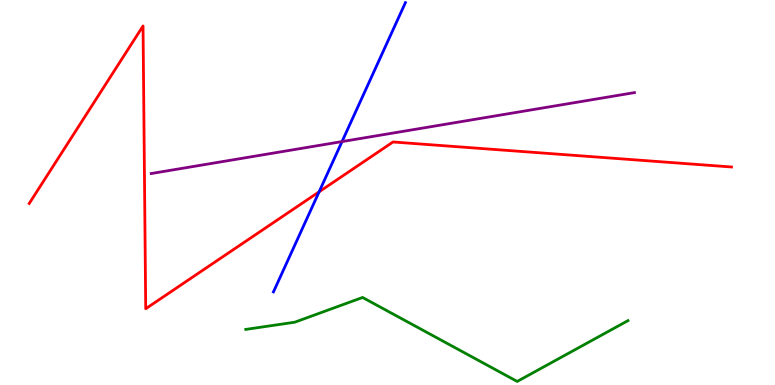[{'lines': ['blue', 'red'], 'intersections': [{'x': 4.12, 'y': 5.02}]}, {'lines': ['green', 'red'], 'intersections': []}, {'lines': ['purple', 'red'], 'intersections': []}, {'lines': ['blue', 'green'], 'intersections': []}, {'lines': ['blue', 'purple'], 'intersections': [{'x': 4.41, 'y': 6.32}]}, {'lines': ['green', 'purple'], 'intersections': []}]